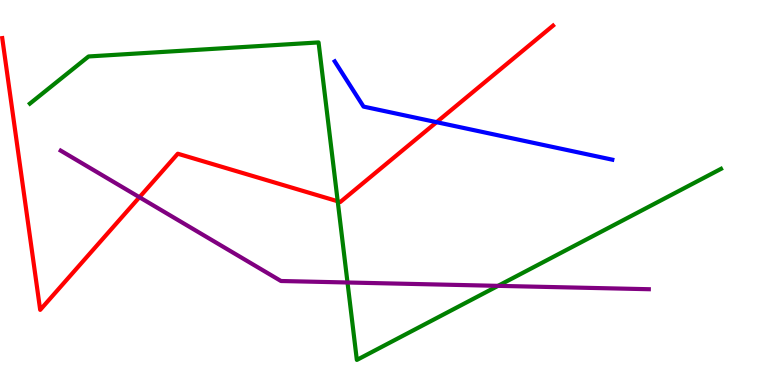[{'lines': ['blue', 'red'], 'intersections': [{'x': 5.63, 'y': 6.83}]}, {'lines': ['green', 'red'], 'intersections': [{'x': 4.36, 'y': 4.77}]}, {'lines': ['purple', 'red'], 'intersections': [{'x': 1.8, 'y': 4.88}]}, {'lines': ['blue', 'green'], 'intersections': []}, {'lines': ['blue', 'purple'], 'intersections': []}, {'lines': ['green', 'purple'], 'intersections': [{'x': 4.48, 'y': 2.66}, {'x': 6.43, 'y': 2.58}]}]